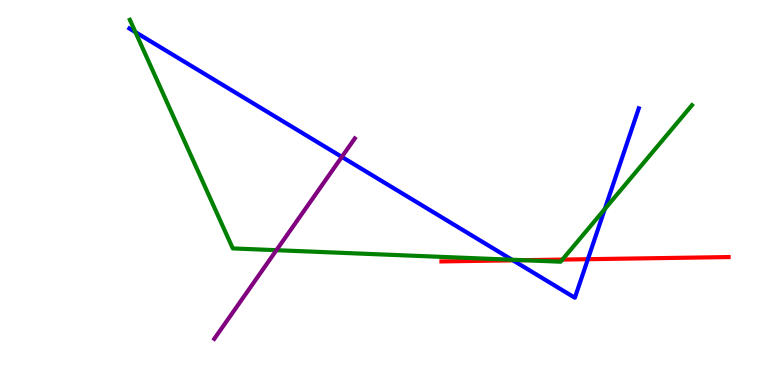[{'lines': ['blue', 'red'], 'intersections': [{'x': 6.62, 'y': 3.24}, {'x': 7.59, 'y': 3.27}]}, {'lines': ['green', 'red'], 'intersections': [{'x': 6.75, 'y': 3.24}, {'x': 7.26, 'y': 3.26}]}, {'lines': ['purple', 'red'], 'intersections': []}, {'lines': ['blue', 'green'], 'intersections': [{'x': 1.75, 'y': 9.17}, {'x': 6.61, 'y': 3.25}, {'x': 7.8, 'y': 4.57}]}, {'lines': ['blue', 'purple'], 'intersections': [{'x': 4.41, 'y': 5.92}]}, {'lines': ['green', 'purple'], 'intersections': [{'x': 3.57, 'y': 3.5}]}]